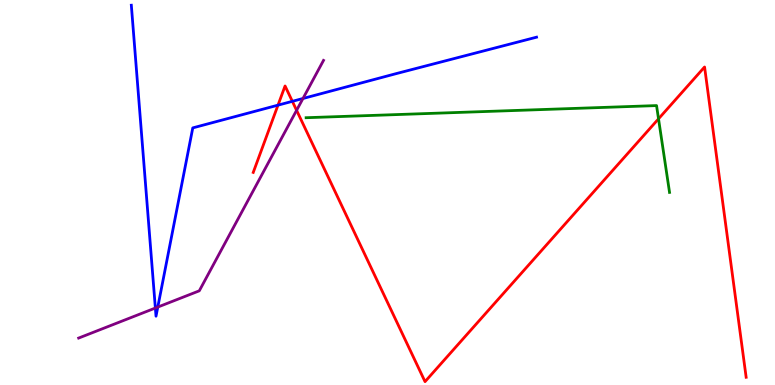[{'lines': ['blue', 'red'], 'intersections': [{'x': 3.59, 'y': 7.27}, {'x': 3.77, 'y': 7.37}]}, {'lines': ['green', 'red'], 'intersections': [{'x': 8.5, 'y': 6.91}]}, {'lines': ['purple', 'red'], 'intersections': [{'x': 3.83, 'y': 7.13}]}, {'lines': ['blue', 'green'], 'intersections': []}, {'lines': ['blue', 'purple'], 'intersections': [{'x': 2.0, 'y': 2.0}, {'x': 2.04, 'y': 2.02}, {'x': 3.91, 'y': 7.44}]}, {'lines': ['green', 'purple'], 'intersections': []}]